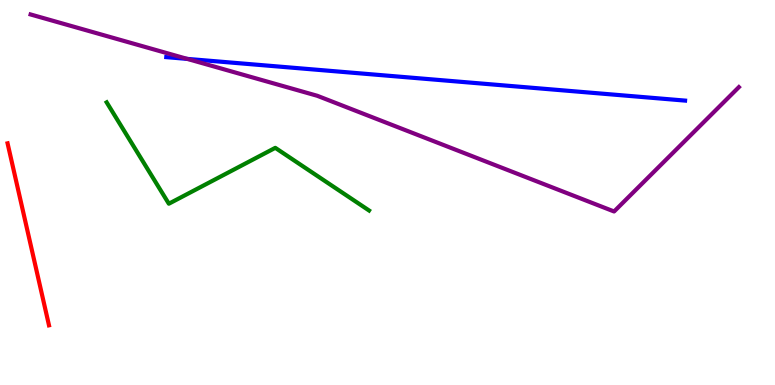[{'lines': ['blue', 'red'], 'intersections': []}, {'lines': ['green', 'red'], 'intersections': []}, {'lines': ['purple', 'red'], 'intersections': []}, {'lines': ['blue', 'green'], 'intersections': []}, {'lines': ['blue', 'purple'], 'intersections': [{'x': 2.42, 'y': 8.47}]}, {'lines': ['green', 'purple'], 'intersections': []}]